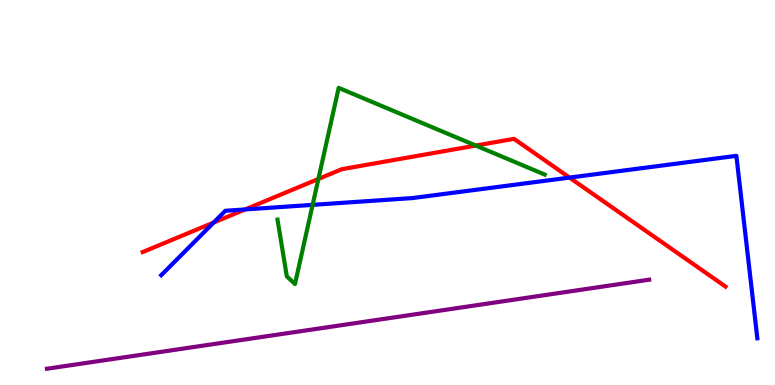[{'lines': ['blue', 'red'], 'intersections': [{'x': 2.76, 'y': 4.22}, {'x': 3.16, 'y': 4.56}, {'x': 7.35, 'y': 5.39}]}, {'lines': ['green', 'red'], 'intersections': [{'x': 4.11, 'y': 5.35}, {'x': 6.14, 'y': 6.22}]}, {'lines': ['purple', 'red'], 'intersections': []}, {'lines': ['blue', 'green'], 'intersections': [{'x': 4.03, 'y': 4.68}]}, {'lines': ['blue', 'purple'], 'intersections': []}, {'lines': ['green', 'purple'], 'intersections': []}]